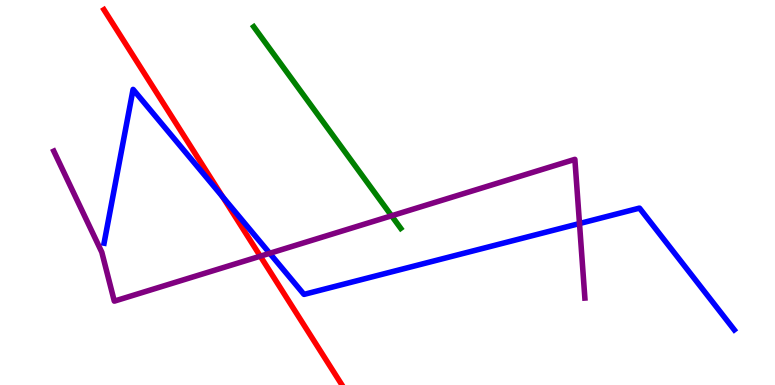[{'lines': ['blue', 'red'], 'intersections': [{'x': 2.87, 'y': 4.89}]}, {'lines': ['green', 'red'], 'intersections': []}, {'lines': ['purple', 'red'], 'intersections': [{'x': 3.36, 'y': 3.35}]}, {'lines': ['blue', 'green'], 'intersections': []}, {'lines': ['blue', 'purple'], 'intersections': [{'x': 3.48, 'y': 3.42}, {'x': 7.48, 'y': 4.19}]}, {'lines': ['green', 'purple'], 'intersections': [{'x': 5.05, 'y': 4.4}]}]